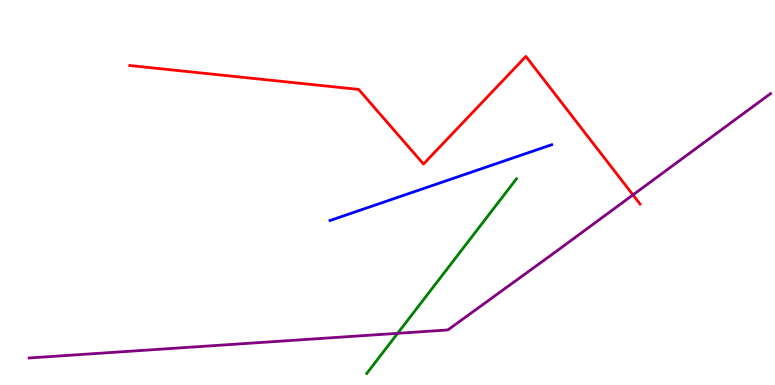[{'lines': ['blue', 'red'], 'intersections': []}, {'lines': ['green', 'red'], 'intersections': []}, {'lines': ['purple', 'red'], 'intersections': [{'x': 8.17, 'y': 4.94}]}, {'lines': ['blue', 'green'], 'intersections': []}, {'lines': ['blue', 'purple'], 'intersections': []}, {'lines': ['green', 'purple'], 'intersections': [{'x': 5.13, 'y': 1.34}]}]